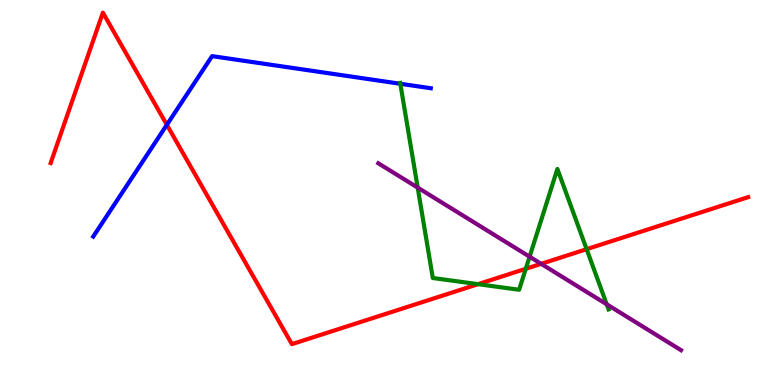[{'lines': ['blue', 'red'], 'intersections': [{'x': 2.15, 'y': 6.76}]}, {'lines': ['green', 'red'], 'intersections': [{'x': 6.17, 'y': 2.62}, {'x': 6.78, 'y': 3.02}, {'x': 7.57, 'y': 3.53}]}, {'lines': ['purple', 'red'], 'intersections': [{'x': 6.98, 'y': 3.15}]}, {'lines': ['blue', 'green'], 'intersections': [{'x': 5.17, 'y': 7.82}]}, {'lines': ['blue', 'purple'], 'intersections': []}, {'lines': ['green', 'purple'], 'intersections': [{'x': 5.39, 'y': 5.13}, {'x': 6.83, 'y': 3.33}, {'x': 7.83, 'y': 2.1}]}]